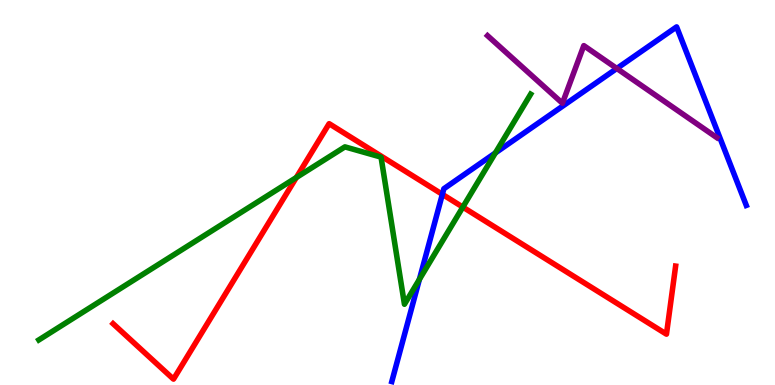[{'lines': ['blue', 'red'], 'intersections': [{'x': 5.71, 'y': 4.95}]}, {'lines': ['green', 'red'], 'intersections': [{'x': 3.82, 'y': 5.39}, {'x': 5.97, 'y': 4.62}]}, {'lines': ['purple', 'red'], 'intersections': []}, {'lines': ['blue', 'green'], 'intersections': [{'x': 5.41, 'y': 2.74}, {'x': 6.39, 'y': 6.03}]}, {'lines': ['blue', 'purple'], 'intersections': [{'x': 7.96, 'y': 8.22}]}, {'lines': ['green', 'purple'], 'intersections': []}]